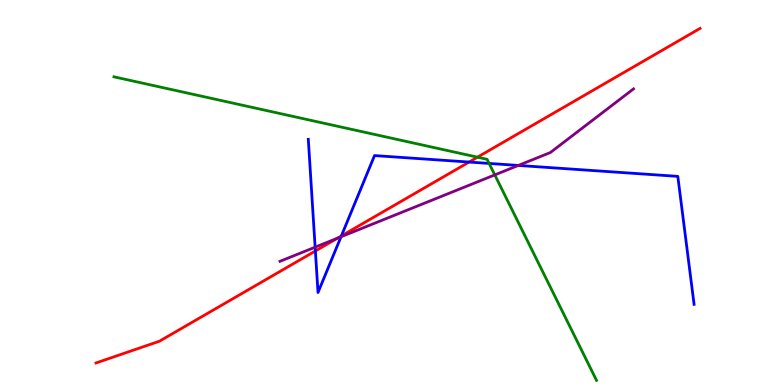[{'lines': ['blue', 'red'], 'intersections': [{'x': 4.07, 'y': 3.48}, {'x': 4.4, 'y': 3.87}, {'x': 6.05, 'y': 5.79}]}, {'lines': ['green', 'red'], 'intersections': [{'x': 6.16, 'y': 5.92}]}, {'lines': ['purple', 'red'], 'intersections': [{'x': 4.35, 'y': 3.81}]}, {'lines': ['blue', 'green'], 'intersections': [{'x': 6.31, 'y': 5.75}]}, {'lines': ['blue', 'purple'], 'intersections': [{'x': 4.07, 'y': 3.58}, {'x': 4.4, 'y': 3.85}, {'x': 6.69, 'y': 5.7}]}, {'lines': ['green', 'purple'], 'intersections': [{'x': 6.38, 'y': 5.46}]}]